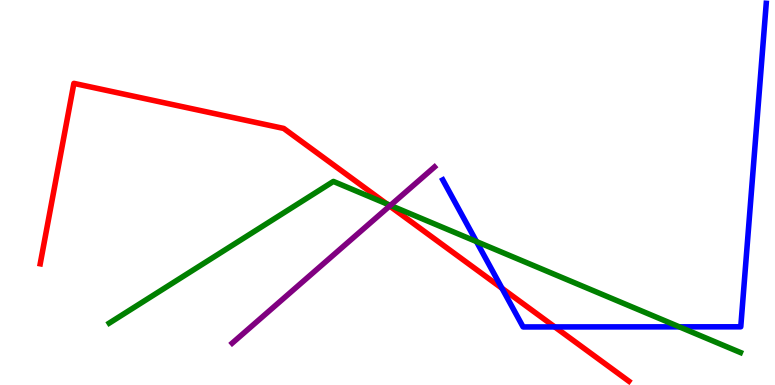[{'lines': ['blue', 'red'], 'intersections': [{'x': 6.48, 'y': 2.51}, {'x': 7.16, 'y': 1.51}]}, {'lines': ['green', 'red'], 'intersections': [{'x': 4.99, 'y': 4.71}]}, {'lines': ['purple', 'red'], 'intersections': [{'x': 5.03, 'y': 4.65}]}, {'lines': ['blue', 'green'], 'intersections': [{'x': 6.15, 'y': 3.73}, {'x': 8.77, 'y': 1.51}]}, {'lines': ['blue', 'purple'], 'intersections': []}, {'lines': ['green', 'purple'], 'intersections': [{'x': 5.04, 'y': 4.67}]}]